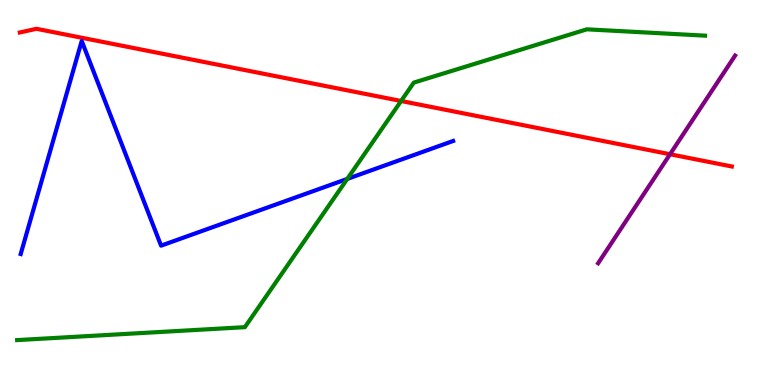[{'lines': ['blue', 'red'], 'intersections': []}, {'lines': ['green', 'red'], 'intersections': [{'x': 5.18, 'y': 7.38}]}, {'lines': ['purple', 'red'], 'intersections': [{'x': 8.65, 'y': 5.99}]}, {'lines': ['blue', 'green'], 'intersections': [{'x': 4.48, 'y': 5.35}]}, {'lines': ['blue', 'purple'], 'intersections': []}, {'lines': ['green', 'purple'], 'intersections': []}]